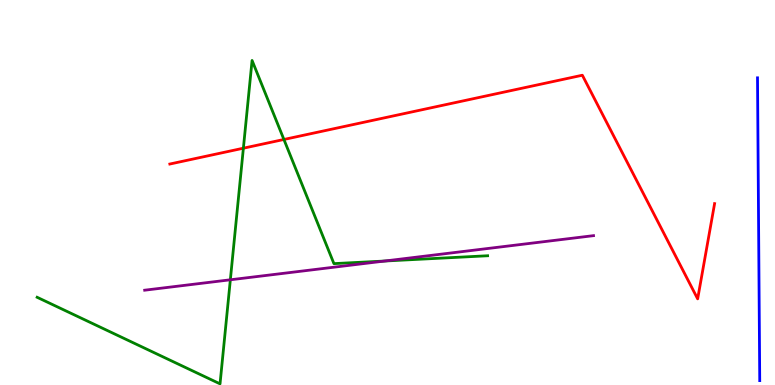[{'lines': ['blue', 'red'], 'intersections': []}, {'lines': ['green', 'red'], 'intersections': [{'x': 3.14, 'y': 6.15}, {'x': 3.66, 'y': 6.38}]}, {'lines': ['purple', 'red'], 'intersections': []}, {'lines': ['blue', 'green'], 'intersections': []}, {'lines': ['blue', 'purple'], 'intersections': []}, {'lines': ['green', 'purple'], 'intersections': [{'x': 2.97, 'y': 2.73}, {'x': 4.96, 'y': 3.22}]}]